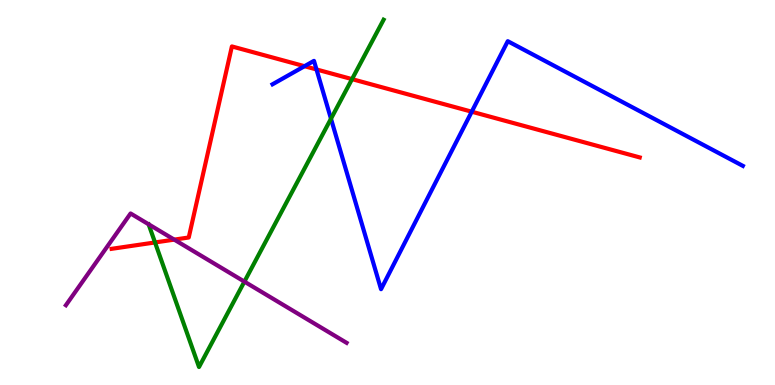[{'lines': ['blue', 'red'], 'intersections': [{'x': 3.93, 'y': 8.28}, {'x': 4.08, 'y': 8.2}, {'x': 6.09, 'y': 7.1}]}, {'lines': ['green', 'red'], 'intersections': [{'x': 2.0, 'y': 3.7}, {'x': 4.54, 'y': 7.94}]}, {'lines': ['purple', 'red'], 'intersections': [{'x': 2.25, 'y': 3.78}]}, {'lines': ['blue', 'green'], 'intersections': [{'x': 4.27, 'y': 6.92}]}, {'lines': ['blue', 'purple'], 'intersections': []}, {'lines': ['green', 'purple'], 'intersections': [{'x': 3.15, 'y': 2.69}]}]